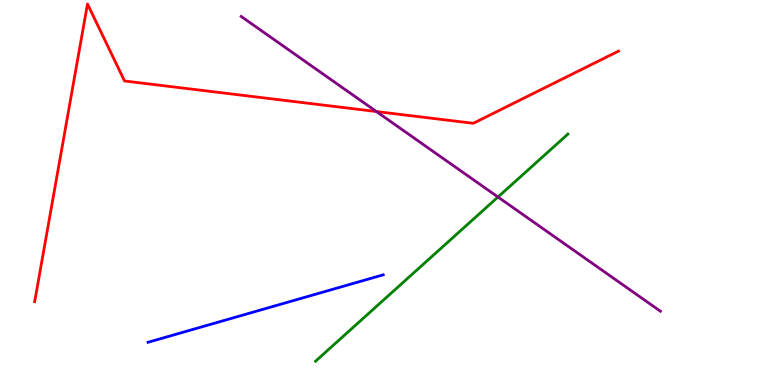[{'lines': ['blue', 'red'], 'intersections': []}, {'lines': ['green', 'red'], 'intersections': []}, {'lines': ['purple', 'red'], 'intersections': [{'x': 4.86, 'y': 7.1}]}, {'lines': ['blue', 'green'], 'intersections': []}, {'lines': ['blue', 'purple'], 'intersections': []}, {'lines': ['green', 'purple'], 'intersections': [{'x': 6.43, 'y': 4.88}]}]